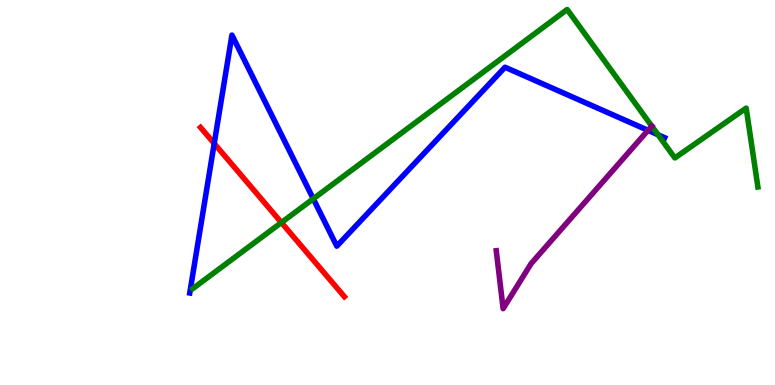[{'lines': ['blue', 'red'], 'intersections': [{'x': 2.76, 'y': 6.27}]}, {'lines': ['green', 'red'], 'intersections': [{'x': 3.63, 'y': 4.22}]}, {'lines': ['purple', 'red'], 'intersections': []}, {'lines': ['blue', 'green'], 'intersections': [{'x': 4.04, 'y': 4.84}, {'x': 8.49, 'y': 6.5}]}, {'lines': ['blue', 'purple'], 'intersections': [{'x': 8.36, 'y': 6.61}]}, {'lines': ['green', 'purple'], 'intersections': [{'x': 8.41, 'y': 6.73}]}]